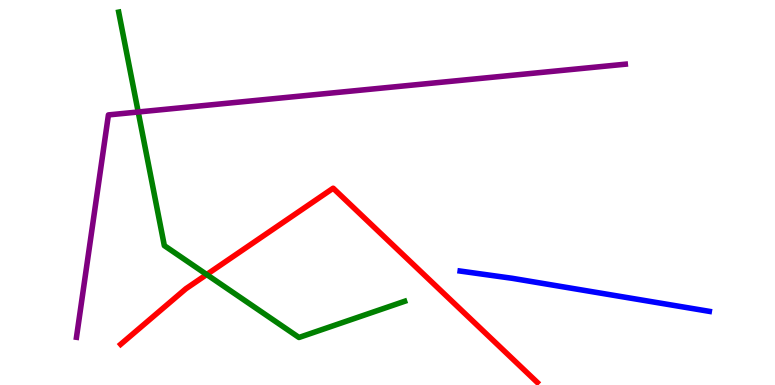[{'lines': ['blue', 'red'], 'intersections': []}, {'lines': ['green', 'red'], 'intersections': [{'x': 2.67, 'y': 2.87}]}, {'lines': ['purple', 'red'], 'intersections': []}, {'lines': ['blue', 'green'], 'intersections': []}, {'lines': ['blue', 'purple'], 'intersections': []}, {'lines': ['green', 'purple'], 'intersections': [{'x': 1.78, 'y': 7.09}]}]